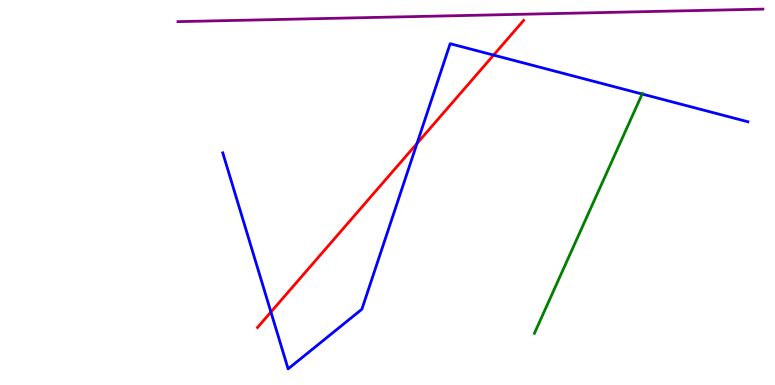[{'lines': ['blue', 'red'], 'intersections': [{'x': 3.5, 'y': 1.9}, {'x': 5.38, 'y': 6.27}, {'x': 6.37, 'y': 8.57}]}, {'lines': ['green', 'red'], 'intersections': []}, {'lines': ['purple', 'red'], 'intersections': []}, {'lines': ['blue', 'green'], 'intersections': [{'x': 8.29, 'y': 7.56}]}, {'lines': ['blue', 'purple'], 'intersections': []}, {'lines': ['green', 'purple'], 'intersections': []}]